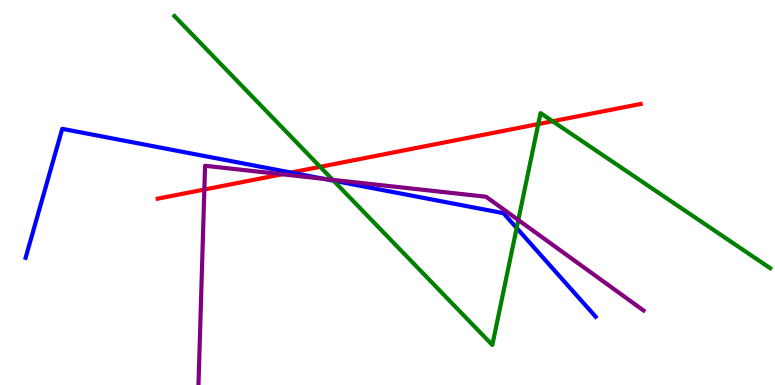[{'lines': ['blue', 'red'], 'intersections': [{'x': 3.75, 'y': 5.52}]}, {'lines': ['green', 'red'], 'intersections': [{'x': 4.13, 'y': 5.67}, {'x': 6.95, 'y': 6.78}, {'x': 7.13, 'y': 6.85}]}, {'lines': ['purple', 'red'], 'intersections': [{'x': 2.64, 'y': 5.08}, {'x': 3.64, 'y': 5.47}]}, {'lines': ['blue', 'green'], 'intersections': [{'x': 4.3, 'y': 5.31}, {'x': 6.67, 'y': 4.08}]}, {'lines': ['blue', 'purple'], 'intersections': [{'x': 4.18, 'y': 5.35}]}, {'lines': ['green', 'purple'], 'intersections': [{'x': 4.29, 'y': 5.33}, {'x': 6.69, 'y': 4.29}]}]